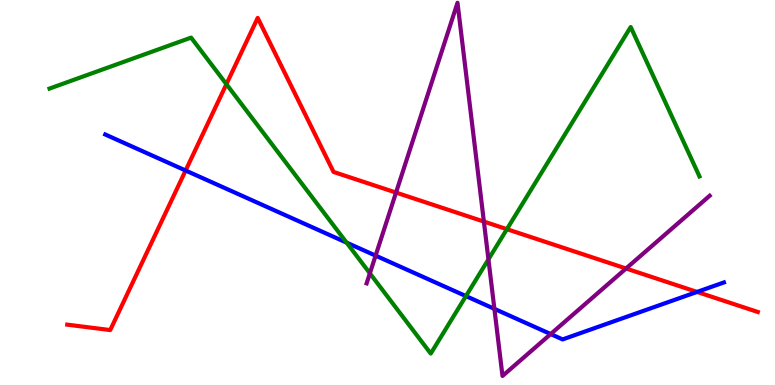[{'lines': ['blue', 'red'], 'intersections': [{'x': 2.4, 'y': 5.57}, {'x': 8.99, 'y': 2.42}]}, {'lines': ['green', 'red'], 'intersections': [{'x': 2.92, 'y': 7.81}, {'x': 6.54, 'y': 4.05}]}, {'lines': ['purple', 'red'], 'intersections': [{'x': 5.11, 'y': 5.0}, {'x': 6.24, 'y': 4.24}, {'x': 8.08, 'y': 3.03}]}, {'lines': ['blue', 'green'], 'intersections': [{'x': 4.47, 'y': 3.7}, {'x': 6.01, 'y': 2.31}]}, {'lines': ['blue', 'purple'], 'intersections': [{'x': 4.85, 'y': 3.36}, {'x': 6.38, 'y': 1.98}, {'x': 7.11, 'y': 1.32}]}, {'lines': ['green', 'purple'], 'intersections': [{'x': 4.77, 'y': 2.9}, {'x': 6.3, 'y': 3.26}]}]